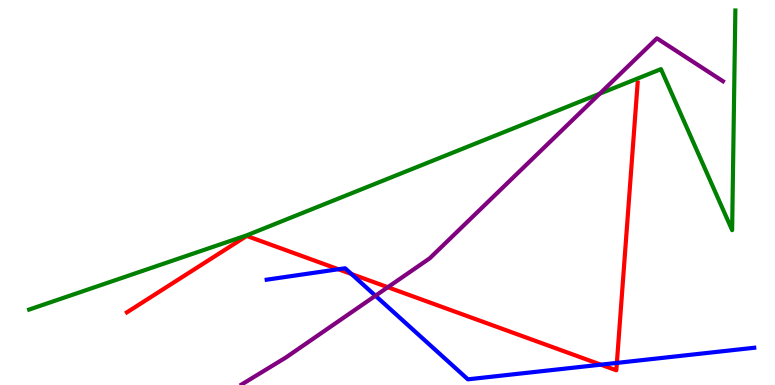[{'lines': ['blue', 'red'], 'intersections': [{'x': 4.37, 'y': 3.01}, {'x': 4.53, 'y': 2.88}, {'x': 7.75, 'y': 0.528}, {'x': 7.96, 'y': 0.574}]}, {'lines': ['green', 'red'], 'intersections': []}, {'lines': ['purple', 'red'], 'intersections': [{'x': 5.0, 'y': 2.54}]}, {'lines': ['blue', 'green'], 'intersections': []}, {'lines': ['blue', 'purple'], 'intersections': [{'x': 4.84, 'y': 2.32}]}, {'lines': ['green', 'purple'], 'intersections': [{'x': 7.74, 'y': 7.57}]}]